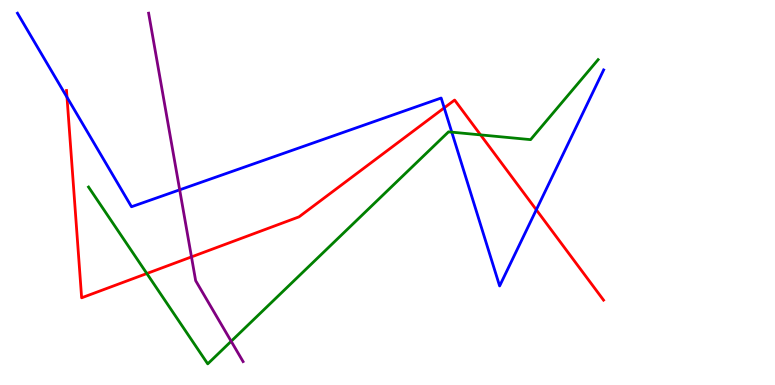[{'lines': ['blue', 'red'], 'intersections': [{'x': 0.864, 'y': 7.47}, {'x': 5.73, 'y': 7.2}, {'x': 6.92, 'y': 4.55}]}, {'lines': ['green', 'red'], 'intersections': [{'x': 1.89, 'y': 2.9}, {'x': 6.2, 'y': 6.5}]}, {'lines': ['purple', 'red'], 'intersections': [{'x': 2.47, 'y': 3.33}]}, {'lines': ['blue', 'green'], 'intersections': [{'x': 5.83, 'y': 6.57}]}, {'lines': ['blue', 'purple'], 'intersections': [{'x': 2.32, 'y': 5.07}]}, {'lines': ['green', 'purple'], 'intersections': [{'x': 2.98, 'y': 1.14}]}]